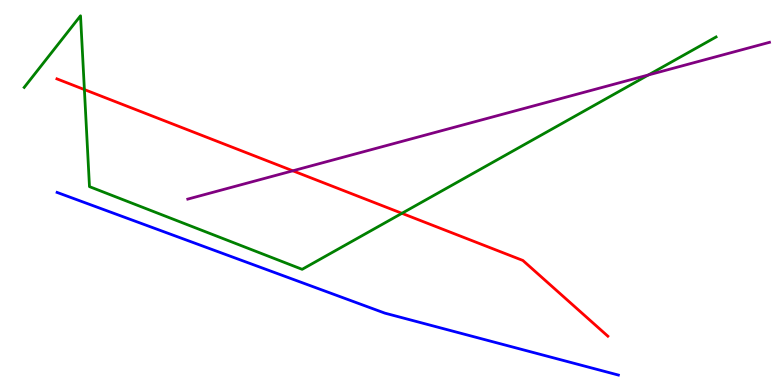[{'lines': ['blue', 'red'], 'intersections': []}, {'lines': ['green', 'red'], 'intersections': [{'x': 1.09, 'y': 7.67}, {'x': 5.19, 'y': 4.46}]}, {'lines': ['purple', 'red'], 'intersections': [{'x': 3.78, 'y': 5.56}]}, {'lines': ['blue', 'green'], 'intersections': []}, {'lines': ['blue', 'purple'], 'intersections': []}, {'lines': ['green', 'purple'], 'intersections': [{'x': 8.37, 'y': 8.05}]}]